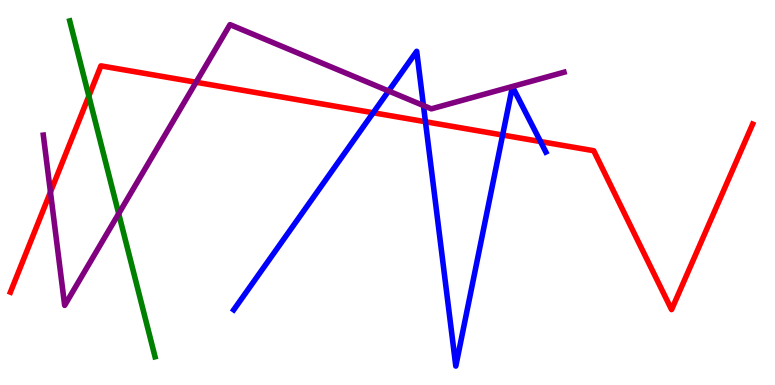[{'lines': ['blue', 'red'], 'intersections': [{'x': 4.82, 'y': 7.07}, {'x': 5.49, 'y': 6.84}, {'x': 6.49, 'y': 6.49}, {'x': 6.97, 'y': 6.32}]}, {'lines': ['green', 'red'], 'intersections': [{'x': 1.15, 'y': 7.5}]}, {'lines': ['purple', 'red'], 'intersections': [{'x': 0.651, 'y': 5.01}, {'x': 2.53, 'y': 7.86}]}, {'lines': ['blue', 'green'], 'intersections': []}, {'lines': ['blue', 'purple'], 'intersections': [{'x': 5.01, 'y': 7.64}, {'x': 5.46, 'y': 7.26}]}, {'lines': ['green', 'purple'], 'intersections': [{'x': 1.53, 'y': 4.45}]}]